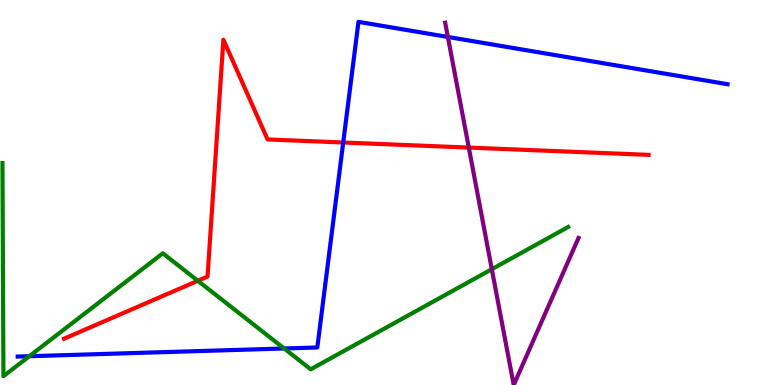[{'lines': ['blue', 'red'], 'intersections': [{'x': 4.43, 'y': 6.3}]}, {'lines': ['green', 'red'], 'intersections': [{'x': 2.55, 'y': 2.71}]}, {'lines': ['purple', 'red'], 'intersections': [{'x': 6.05, 'y': 6.17}]}, {'lines': ['blue', 'green'], 'intersections': [{'x': 0.378, 'y': 0.747}, {'x': 3.67, 'y': 0.949}]}, {'lines': ['blue', 'purple'], 'intersections': [{'x': 5.78, 'y': 9.04}]}, {'lines': ['green', 'purple'], 'intersections': [{'x': 6.35, 'y': 3.01}]}]